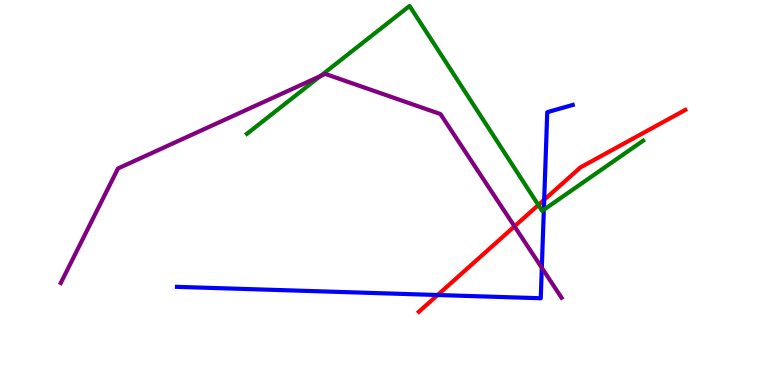[{'lines': ['blue', 'red'], 'intersections': [{'x': 5.65, 'y': 2.34}, {'x': 7.02, 'y': 4.81}]}, {'lines': ['green', 'red'], 'intersections': [{'x': 6.95, 'y': 4.67}]}, {'lines': ['purple', 'red'], 'intersections': [{'x': 6.64, 'y': 4.12}]}, {'lines': ['blue', 'green'], 'intersections': [{'x': 7.02, 'y': 4.55}]}, {'lines': ['blue', 'purple'], 'intersections': [{'x': 6.99, 'y': 3.04}]}, {'lines': ['green', 'purple'], 'intersections': [{'x': 4.13, 'y': 8.02}]}]